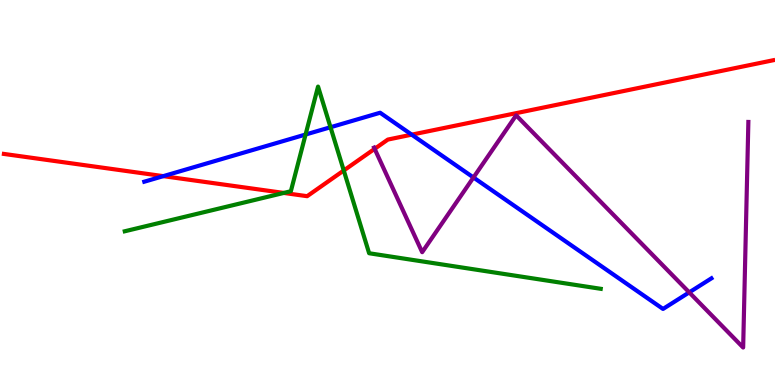[{'lines': ['blue', 'red'], 'intersections': [{'x': 2.11, 'y': 5.42}, {'x': 5.31, 'y': 6.5}]}, {'lines': ['green', 'red'], 'intersections': [{'x': 3.66, 'y': 4.99}, {'x': 4.44, 'y': 5.57}]}, {'lines': ['purple', 'red'], 'intersections': [{'x': 4.83, 'y': 6.13}]}, {'lines': ['blue', 'green'], 'intersections': [{'x': 3.94, 'y': 6.51}, {'x': 4.26, 'y': 6.7}]}, {'lines': ['blue', 'purple'], 'intersections': [{'x': 6.11, 'y': 5.39}, {'x': 8.89, 'y': 2.41}]}, {'lines': ['green', 'purple'], 'intersections': []}]